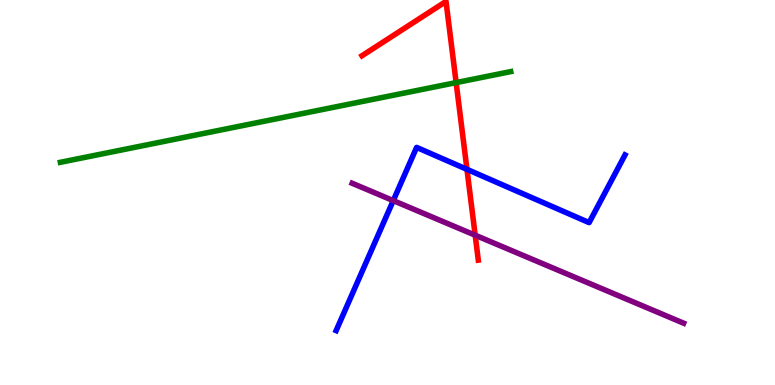[{'lines': ['blue', 'red'], 'intersections': [{'x': 6.03, 'y': 5.6}]}, {'lines': ['green', 'red'], 'intersections': [{'x': 5.89, 'y': 7.85}]}, {'lines': ['purple', 'red'], 'intersections': [{'x': 6.13, 'y': 3.89}]}, {'lines': ['blue', 'green'], 'intersections': []}, {'lines': ['blue', 'purple'], 'intersections': [{'x': 5.07, 'y': 4.79}]}, {'lines': ['green', 'purple'], 'intersections': []}]